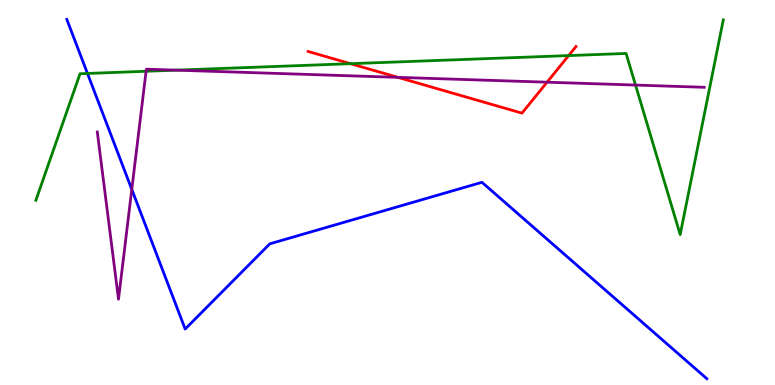[{'lines': ['blue', 'red'], 'intersections': []}, {'lines': ['green', 'red'], 'intersections': [{'x': 4.52, 'y': 8.35}, {'x': 7.34, 'y': 8.56}]}, {'lines': ['purple', 'red'], 'intersections': [{'x': 5.13, 'y': 7.99}, {'x': 7.06, 'y': 7.87}]}, {'lines': ['blue', 'green'], 'intersections': [{'x': 1.13, 'y': 8.09}]}, {'lines': ['blue', 'purple'], 'intersections': [{'x': 1.7, 'y': 5.08}]}, {'lines': ['green', 'purple'], 'intersections': [{'x': 1.88, 'y': 8.15}, {'x': 2.27, 'y': 8.18}, {'x': 8.2, 'y': 7.79}]}]